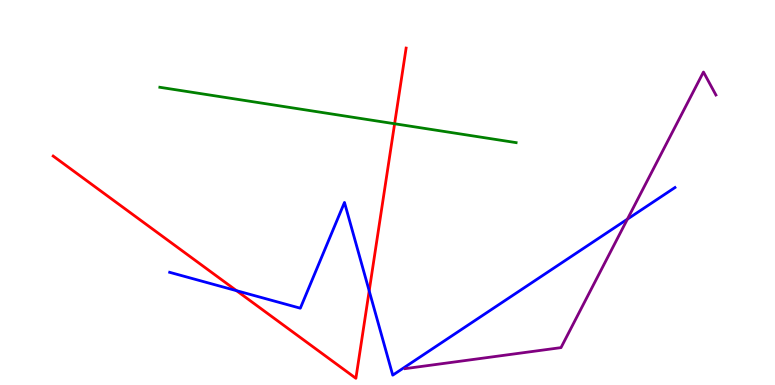[{'lines': ['blue', 'red'], 'intersections': [{'x': 3.05, 'y': 2.45}, {'x': 4.76, 'y': 2.44}]}, {'lines': ['green', 'red'], 'intersections': [{'x': 5.09, 'y': 6.79}]}, {'lines': ['purple', 'red'], 'intersections': []}, {'lines': ['blue', 'green'], 'intersections': []}, {'lines': ['blue', 'purple'], 'intersections': [{'x': 8.1, 'y': 4.31}]}, {'lines': ['green', 'purple'], 'intersections': []}]